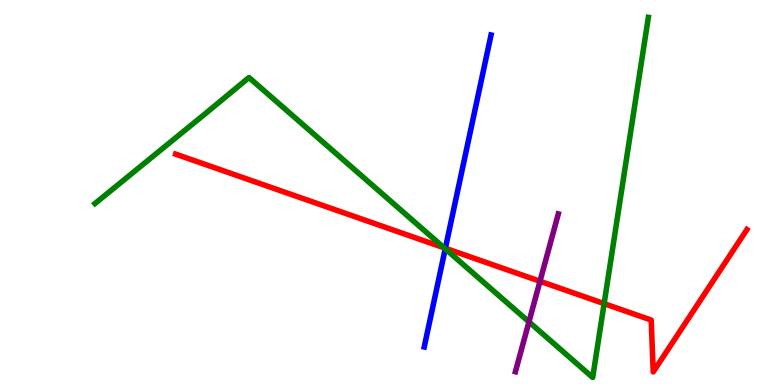[{'lines': ['blue', 'red'], 'intersections': [{'x': 5.75, 'y': 3.55}]}, {'lines': ['green', 'red'], 'intersections': [{'x': 5.73, 'y': 3.56}, {'x': 7.8, 'y': 2.11}]}, {'lines': ['purple', 'red'], 'intersections': [{'x': 6.97, 'y': 2.69}]}, {'lines': ['blue', 'green'], 'intersections': [{'x': 5.75, 'y': 3.54}]}, {'lines': ['blue', 'purple'], 'intersections': []}, {'lines': ['green', 'purple'], 'intersections': [{'x': 6.83, 'y': 1.64}]}]